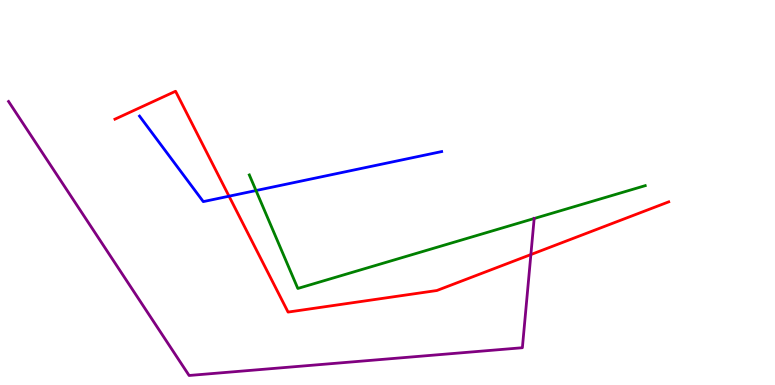[{'lines': ['blue', 'red'], 'intersections': [{'x': 2.96, 'y': 4.9}]}, {'lines': ['green', 'red'], 'intersections': []}, {'lines': ['purple', 'red'], 'intersections': [{'x': 6.85, 'y': 3.39}]}, {'lines': ['blue', 'green'], 'intersections': [{'x': 3.3, 'y': 5.05}]}, {'lines': ['blue', 'purple'], 'intersections': []}, {'lines': ['green', 'purple'], 'intersections': [{'x': 6.89, 'y': 4.32}]}]